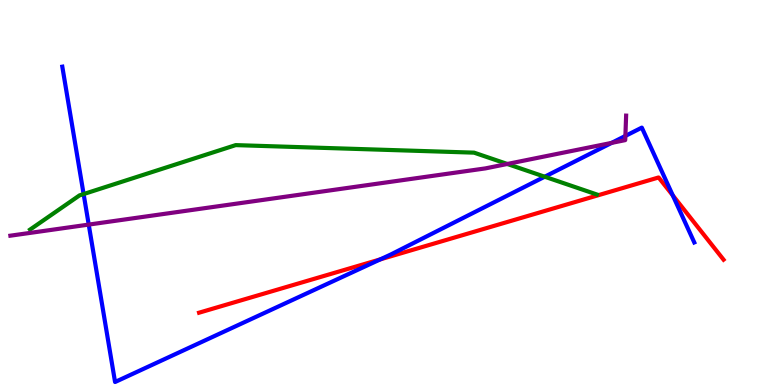[{'lines': ['blue', 'red'], 'intersections': [{'x': 4.91, 'y': 3.26}, {'x': 8.68, 'y': 4.92}]}, {'lines': ['green', 'red'], 'intersections': []}, {'lines': ['purple', 'red'], 'intersections': []}, {'lines': ['blue', 'green'], 'intersections': [{'x': 1.08, 'y': 4.96}, {'x': 7.03, 'y': 5.41}]}, {'lines': ['blue', 'purple'], 'intersections': [{'x': 1.14, 'y': 4.17}, {'x': 7.89, 'y': 6.29}, {'x': 8.07, 'y': 6.47}]}, {'lines': ['green', 'purple'], 'intersections': [{'x': 6.55, 'y': 5.74}]}]